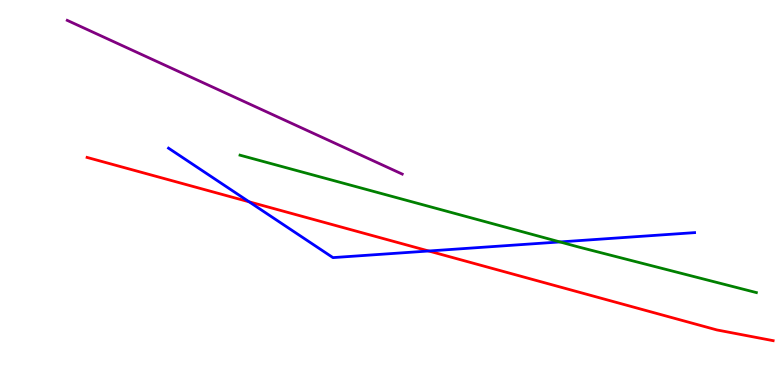[{'lines': ['blue', 'red'], 'intersections': [{'x': 3.21, 'y': 4.76}, {'x': 5.53, 'y': 3.48}]}, {'lines': ['green', 'red'], 'intersections': []}, {'lines': ['purple', 'red'], 'intersections': []}, {'lines': ['blue', 'green'], 'intersections': [{'x': 7.22, 'y': 3.72}]}, {'lines': ['blue', 'purple'], 'intersections': []}, {'lines': ['green', 'purple'], 'intersections': []}]